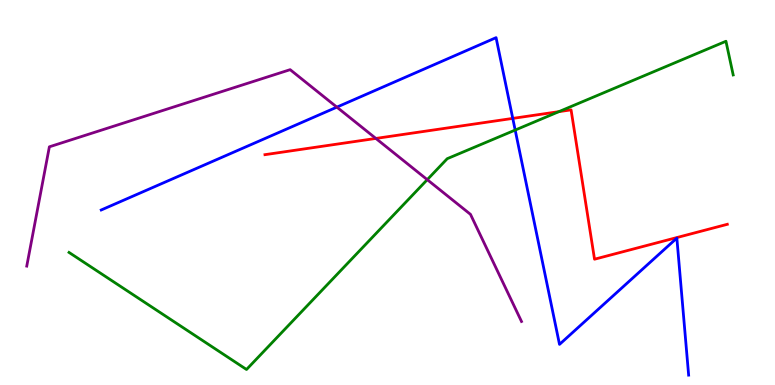[{'lines': ['blue', 'red'], 'intersections': [{'x': 6.62, 'y': 6.92}]}, {'lines': ['green', 'red'], 'intersections': [{'x': 7.21, 'y': 7.1}]}, {'lines': ['purple', 'red'], 'intersections': [{'x': 4.85, 'y': 6.4}]}, {'lines': ['blue', 'green'], 'intersections': [{'x': 6.65, 'y': 6.62}]}, {'lines': ['blue', 'purple'], 'intersections': [{'x': 4.35, 'y': 7.22}]}, {'lines': ['green', 'purple'], 'intersections': [{'x': 5.51, 'y': 5.33}]}]